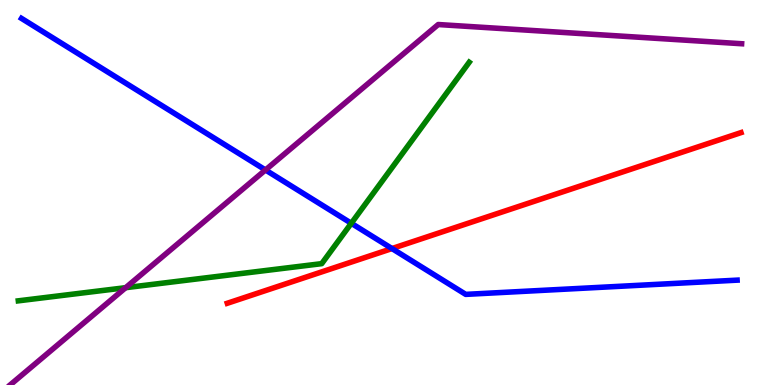[{'lines': ['blue', 'red'], 'intersections': [{'x': 5.06, 'y': 3.54}]}, {'lines': ['green', 'red'], 'intersections': []}, {'lines': ['purple', 'red'], 'intersections': []}, {'lines': ['blue', 'green'], 'intersections': [{'x': 4.53, 'y': 4.2}]}, {'lines': ['blue', 'purple'], 'intersections': [{'x': 3.43, 'y': 5.59}]}, {'lines': ['green', 'purple'], 'intersections': [{'x': 1.62, 'y': 2.53}]}]